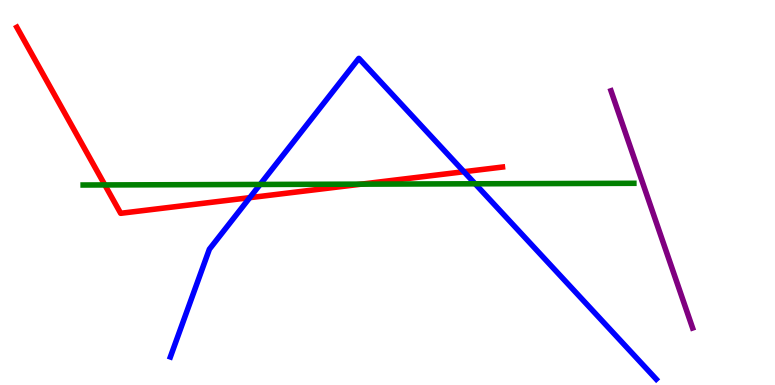[{'lines': ['blue', 'red'], 'intersections': [{'x': 3.22, 'y': 4.87}, {'x': 5.99, 'y': 5.54}]}, {'lines': ['green', 'red'], 'intersections': [{'x': 1.35, 'y': 5.2}, {'x': 4.66, 'y': 5.22}]}, {'lines': ['purple', 'red'], 'intersections': []}, {'lines': ['blue', 'green'], 'intersections': [{'x': 3.36, 'y': 5.21}, {'x': 6.13, 'y': 5.23}]}, {'lines': ['blue', 'purple'], 'intersections': []}, {'lines': ['green', 'purple'], 'intersections': []}]